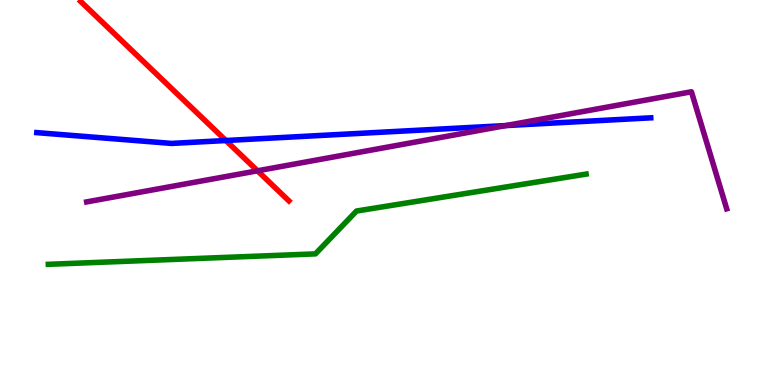[{'lines': ['blue', 'red'], 'intersections': [{'x': 2.91, 'y': 6.35}]}, {'lines': ['green', 'red'], 'intersections': []}, {'lines': ['purple', 'red'], 'intersections': [{'x': 3.32, 'y': 5.56}]}, {'lines': ['blue', 'green'], 'intersections': []}, {'lines': ['blue', 'purple'], 'intersections': [{'x': 6.53, 'y': 6.74}]}, {'lines': ['green', 'purple'], 'intersections': []}]